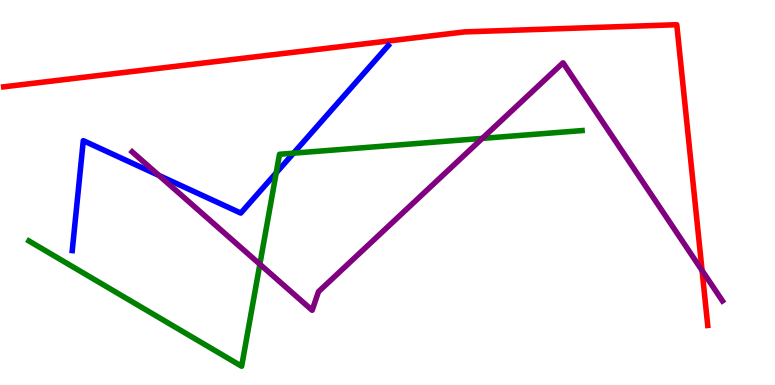[{'lines': ['blue', 'red'], 'intersections': []}, {'lines': ['green', 'red'], 'intersections': []}, {'lines': ['purple', 'red'], 'intersections': [{'x': 9.06, 'y': 2.97}]}, {'lines': ['blue', 'green'], 'intersections': [{'x': 3.56, 'y': 5.51}, {'x': 3.79, 'y': 6.02}]}, {'lines': ['blue', 'purple'], 'intersections': [{'x': 2.05, 'y': 5.44}]}, {'lines': ['green', 'purple'], 'intersections': [{'x': 3.35, 'y': 3.14}, {'x': 6.22, 'y': 6.41}]}]